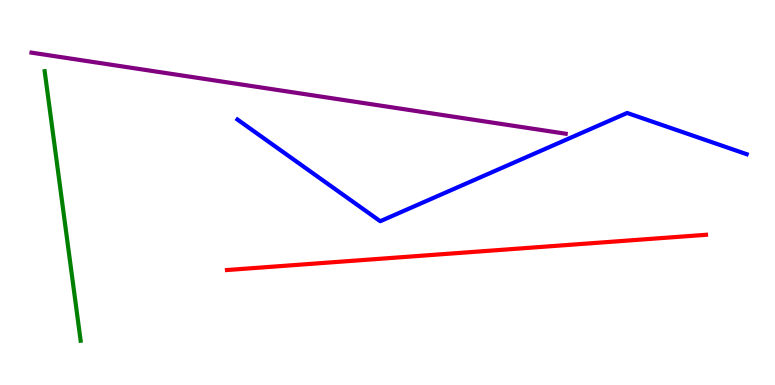[{'lines': ['blue', 'red'], 'intersections': []}, {'lines': ['green', 'red'], 'intersections': []}, {'lines': ['purple', 'red'], 'intersections': []}, {'lines': ['blue', 'green'], 'intersections': []}, {'lines': ['blue', 'purple'], 'intersections': []}, {'lines': ['green', 'purple'], 'intersections': []}]